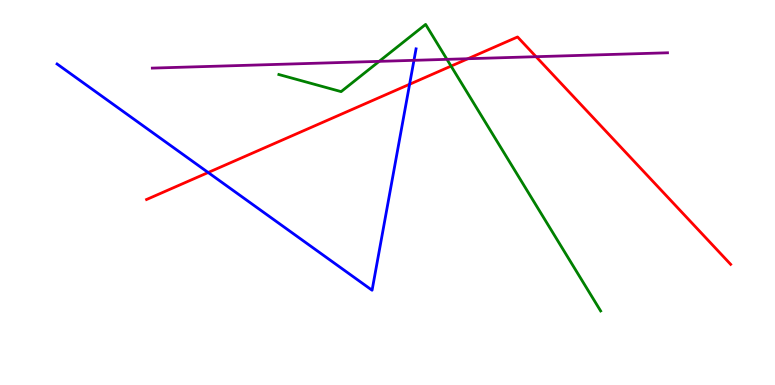[{'lines': ['blue', 'red'], 'intersections': [{'x': 2.69, 'y': 5.52}, {'x': 5.29, 'y': 7.81}]}, {'lines': ['green', 'red'], 'intersections': [{'x': 5.82, 'y': 8.28}]}, {'lines': ['purple', 'red'], 'intersections': [{'x': 6.04, 'y': 8.47}, {'x': 6.92, 'y': 8.53}]}, {'lines': ['blue', 'green'], 'intersections': []}, {'lines': ['blue', 'purple'], 'intersections': [{'x': 5.34, 'y': 8.43}]}, {'lines': ['green', 'purple'], 'intersections': [{'x': 4.89, 'y': 8.41}, {'x': 5.77, 'y': 8.46}]}]